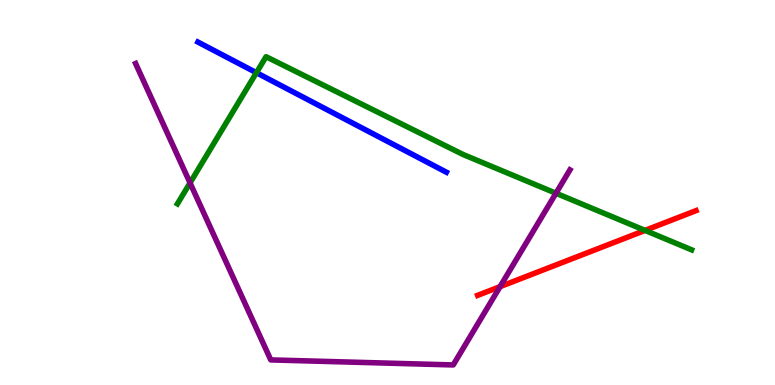[{'lines': ['blue', 'red'], 'intersections': []}, {'lines': ['green', 'red'], 'intersections': [{'x': 8.32, 'y': 4.02}]}, {'lines': ['purple', 'red'], 'intersections': [{'x': 6.45, 'y': 2.55}]}, {'lines': ['blue', 'green'], 'intersections': [{'x': 3.31, 'y': 8.11}]}, {'lines': ['blue', 'purple'], 'intersections': []}, {'lines': ['green', 'purple'], 'intersections': [{'x': 2.45, 'y': 5.25}, {'x': 7.17, 'y': 4.98}]}]